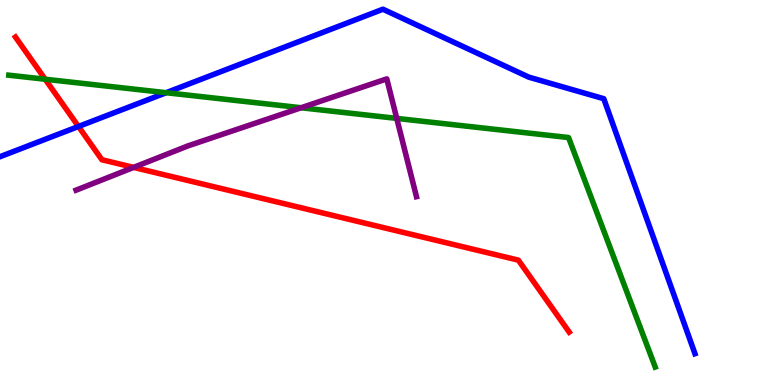[{'lines': ['blue', 'red'], 'intersections': [{'x': 1.01, 'y': 6.71}]}, {'lines': ['green', 'red'], 'intersections': [{'x': 0.583, 'y': 7.94}]}, {'lines': ['purple', 'red'], 'intersections': [{'x': 1.72, 'y': 5.65}]}, {'lines': ['blue', 'green'], 'intersections': [{'x': 2.14, 'y': 7.59}]}, {'lines': ['blue', 'purple'], 'intersections': []}, {'lines': ['green', 'purple'], 'intersections': [{'x': 3.89, 'y': 7.2}, {'x': 5.12, 'y': 6.92}]}]